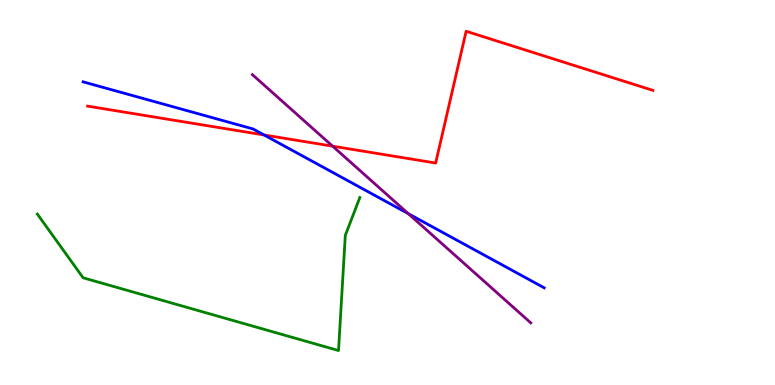[{'lines': ['blue', 'red'], 'intersections': [{'x': 3.41, 'y': 6.49}]}, {'lines': ['green', 'red'], 'intersections': []}, {'lines': ['purple', 'red'], 'intersections': [{'x': 4.29, 'y': 6.2}]}, {'lines': ['blue', 'green'], 'intersections': []}, {'lines': ['blue', 'purple'], 'intersections': [{'x': 5.27, 'y': 4.45}]}, {'lines': ['green', 'purple'], 'intersections': []}]